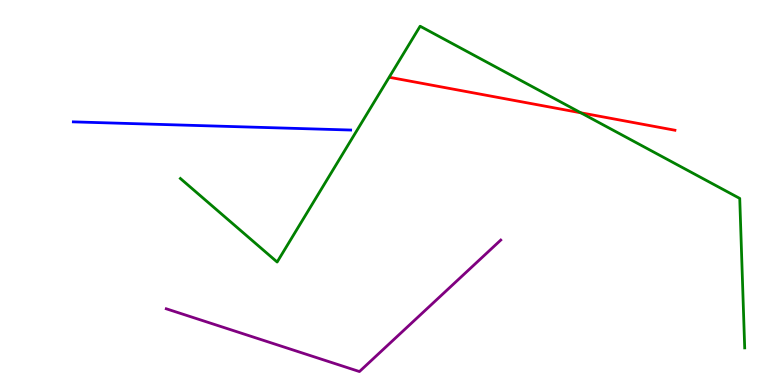[{'lines': ['blue', 'red'], 'intersections': []}, {'lines': ['green', 'red'], 'intersections': [{'x': 7.49, 'y': 7.07}]}, {'lines': ['purple', 'red'], 'intersections': []}, {'lines': ['blue', 'green'], 'intersections': []}, {'lines': ['blue', 'purple'], 'intersections': []}, {'lines': ['green', 'purple'], 'intersections': []}]